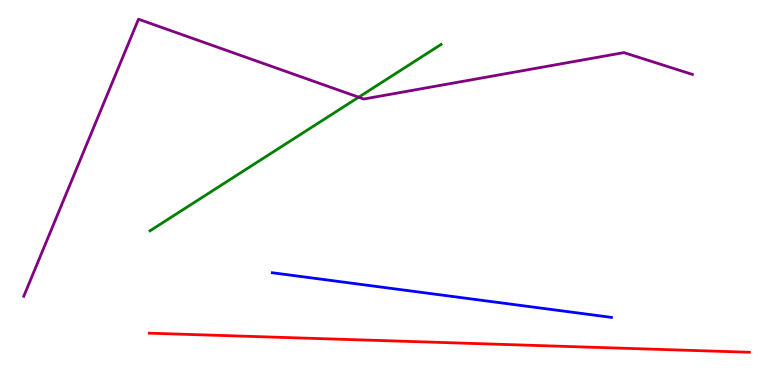[{'lines': ['blue', 'red'], 'intersections': []}, {'lines': ['green', 'red'], 'intersections': []}, {'lines': ['purple', 'red'], 'intersections': []}, {'lines': ['blue', 'green'], 'intersections': []}, {'lines': ['blue', 'purple'], 'intersections': []}, {'lines': ['green', 'purple'], 'intersections': [{'x': 4.63, 'y': 7.48}]}]